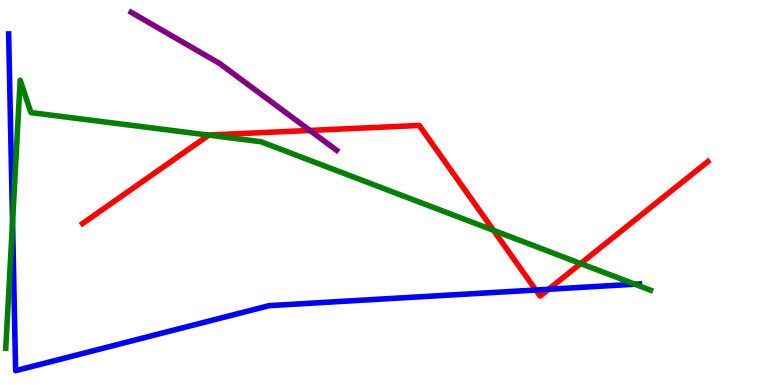[{'lines': ['blue', 'red'], 'intersections': [{'x': 6.91, 'y': 2.47}, {'x': 7.08, 'y': 2.49}]}, {'lines': ['green', 'red'], 'intersections': [{'x': 2.69, 'y': 6.49}, {'x': 6.37, 'y': 4.02}, {'x': 7.49, 'y': 3.15}]}, {'lines': ['purple', 'red'], 'intersections': [{'x': 4.0, 'y': 6.61}]}, {'lines': ['blue', 'green'], 'intersections': [{'x': 0.162, 'y': 4.23}, {'x': 8.19, 'y': 2.62}]}, {'lines': ['blue', 'purple'], 'intersections': []}, {'lines': ['green', 'purple'], 'intersections': []}]